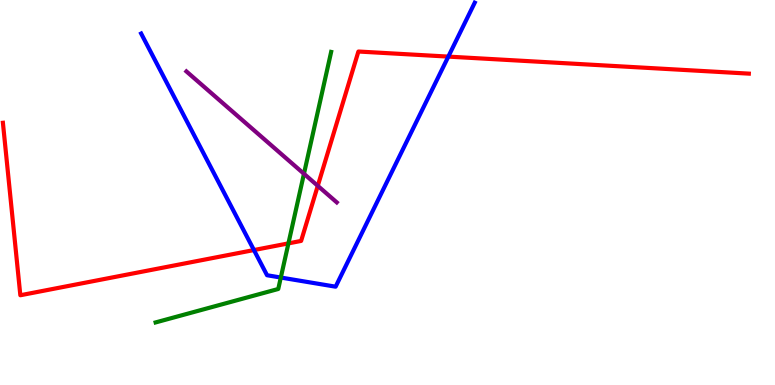[{'lines': ['blue', 'red'], 'intersections': [{'x': 3.28, 'y': 3.51}, {'x': 5.78, 'y': 8.53}]}, {'lines': ['green', 'red'], 'intersections': [{'x': 3.72, 'y': 3.68}]}, {'lines': ['purple', 'red'], 'intersections': [{'x': 4.1, 'y': 5.17}]}, {'lines': ['blue', 'green'], 'intersections': [{'x': 3.62, 'y': 2.79}]}, {'lines': ['blue', 'purple'], 'intersections': []}, {'lines': ['green', 'purple'], 'intersections': [{'x': 3.92, 'y': 5.49}]}]